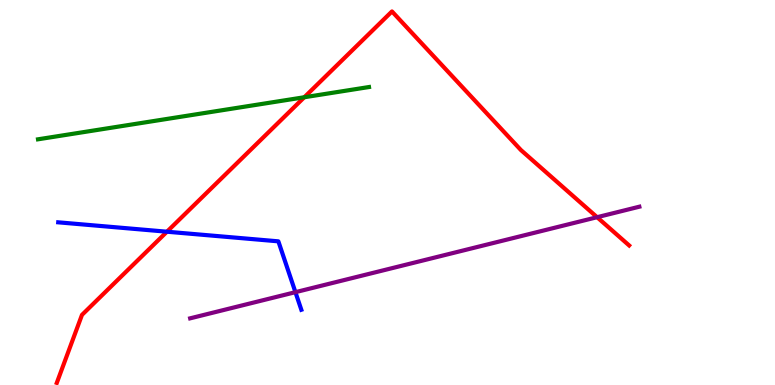[{'lines': ['blue', 'red'], 'intersections': [{'x': 2.15, 'y': 3.98}]}, {'lines': ['green', 'red'], 'intersections': [{'x': 3.93, 'y': 7.47}]}, {'lines': ['purple', 'red'], 'intersections': [{'x': 7.7, 'y': 4.36}]}, {'lines': ['blue', 'green'], 'intersections': []}, {'lines': ['blue', 'purple'], 'intersections': [{'x': 3.81, 'y': 2.41}]}, {'lines': ['green', 'purple'], 'intersections': []}]